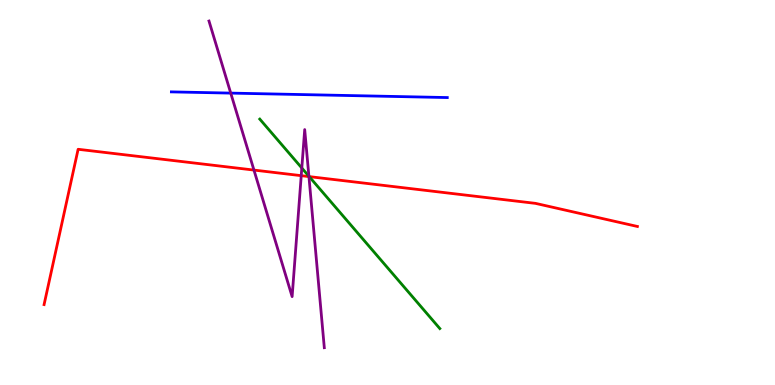[{'lines': ['blue', 'red'], 'intersections': []}, {'lines': ['green', 'red'], 'intersections': [{'x': 3.99, 'y': 5.41}]}, {'lines': ['purple', 'red'], 'intersections': [{'x': 3.28, 'y': 5.58}, {'x': 3.89, 'y': 5.44}, {'x': 3.99, 'y': 5.41}]}, {'lines': ['blue', 'green'], 'intersections': []}, {'lines': ['blue', 'purple'], 'intersections': [{'x': 2.98, 'y': 7.58}]}, {'lines': ['green', 'purple'], 'intersections': [{'x': 3.89, 'y': 5.64}, {'x': 3.99, 'y': 5.42}]}]